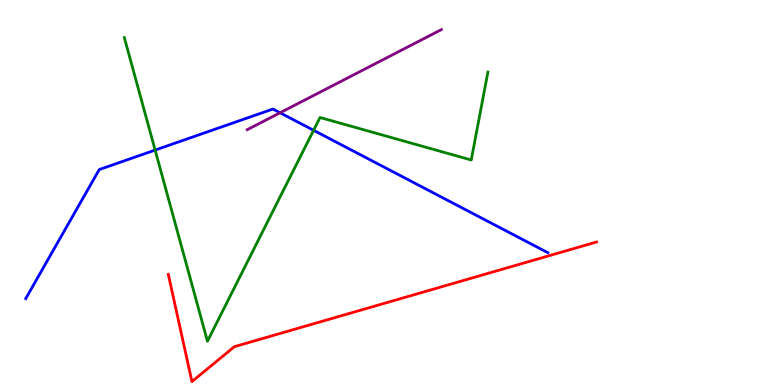[{'lines': ['blue', 'red'], 'intersections': []}, {'lines': ['green', 'red'], 'intersections': []}, {'lines': ['purple', 'red'], 'intersections': []}, {'lines': ['blue', 'green'], 'intersections': [{'x': 2.0, 'y': 6.1}, {'x': 4.05, 'y': 6.62}]}, {'lines': ['blue', 'purple'], 'intersections': [{'x': 3.61, 'y': 7.07}]}, {'lines': ['green', 'purple'], 'intersections': []}]